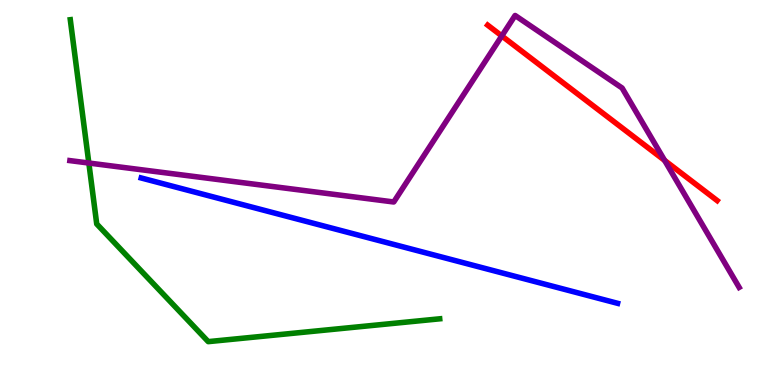[{'lines': ['blue', 'red'], 'intersections': []}, {'lines': ['green', 'red'], 'intersections': []}, {'lines': ['purple', 'red'], 'intersections': [{'x': 6.47, 'y': 9.07}, {'x': 8.58, 'y': 5.83}]}, {'lines': ['blue', 'green'], 'intersections': []}, {'lines': ['blue', 'purple'], 'intersections': []}, {'lines': ['green', 'purple'], 'intersections': [{'x': 1.15, 'y': 5.77}]}]